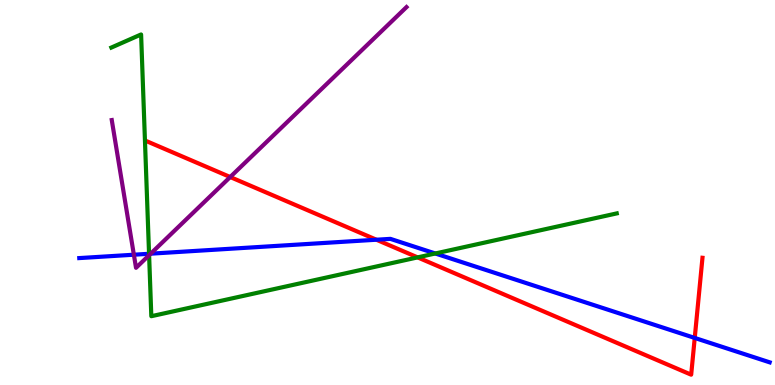[{'lines': ['blue', 'red'], 'intersections': [{'x': 4.86, 'y': 3.77}, {'x': 8.96, 'y': 1.22}]}, {'lines': ['green', 'red'], 'intersections': [{'x': 5.39, 'y': 3.31}]}, {'lines': ['purple', 'red'], 'intersections': [{'x': 2.97, 'y': 5.4}]}, {'lines': ['blue', 'green'], 'intersections': [{'x': 1.92, 'y': 3.41}, {'x': 5.62, 'y': 3.42}]}, {'lines': ['blue', 'purple'], 'intersections': [{'x': 1.73, 'y': 3.38}, {'x': 1.94, 'y': 3.41}]}, {'lines': ['green', 'purple'], 'intersections': [{'x': 1.92, 'y': 3.37}]}]